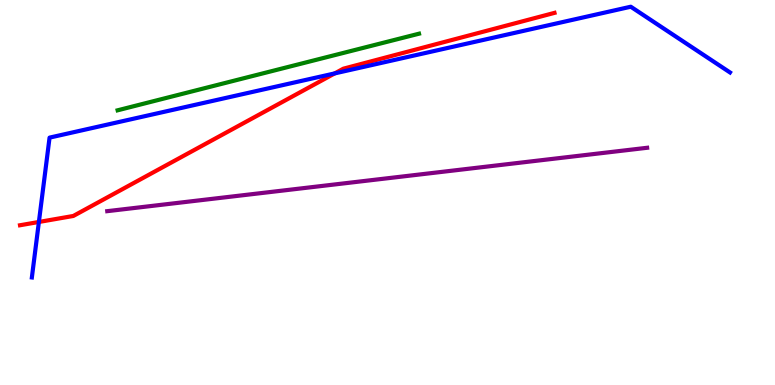[{'lines': ['blue', 'red'], 'intersections': [{'x': 0.502, 'y': 4.23}, {'x': 4.32, 'y': 8.09}]}, {'lines': ['green', 'red'], 'intersections': []}, {'lines': ['purple', 'red'], 'intersections': []}, {'lines': ['blue', 'green'], 'intersections': []}, {'lines': ['blue', 'purple'], 'intersections': []}, {'lines': ['green', 'purple'], 'intersections': []}]